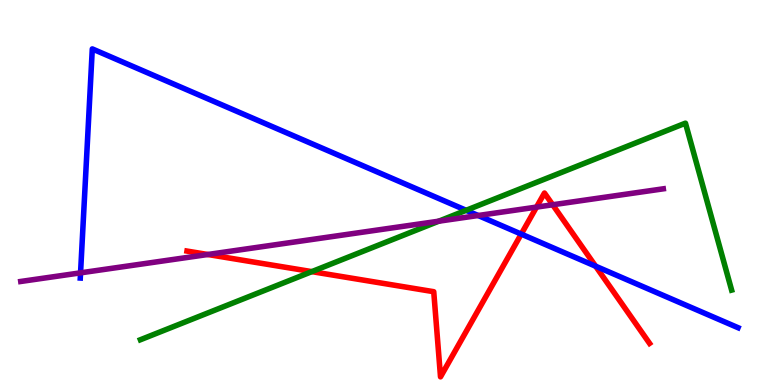[{'lines': ['blue', 'red'], 'intersections': [{'x': 6.73, 'y': 3.92}, {'x': 7.69, 'y': 3.09}]}, {'lines': ['green', 'red'], 'intersections': [{'x': 4.02, 'y': 2.94}]}, {'lines': ['purple', 'red'], 'intersections': [{'x': 2.68, 'y': 3.39}, {'x': 6.92, 'y': 4.62}, {'x': 7.13, 'y': 4.68}]}, {'lines': ['blue', 'green'], 'intersections': [{'x': 6.01, 'y': 4.54}]}, {'lines': ['blue', 'purple'], 'intersections': [{'x': 1.04, 'y': 2.91}, {'x': 6.17, 'y': 4.4}]}, {'lines': ['green', 'purple'], 'intersections': [{'x': 5.66, 'y': 4.25}]}]